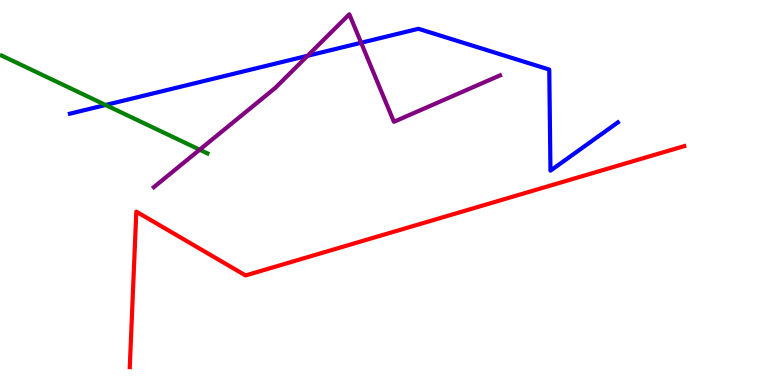[{'lines': ['blue', 'red'], 'intersections': []}, {'lines': ['green', 'red'], 'intersections': []}, {'lines': ['purple', 'red'], 'intersections': []}, {'lines': ['blue', 'green'], 'intersections': [{'x': 1.36, 'y': 7.27}]}, {'lines': ['blue', 'purple'], 'intersections': [{'x': 3.97, 'y': 8.55}, {'x': 4.66, 'y': 8.89}]}, {'lines': ['green', 'purple'], 'intersections': [{'x': 2.58, 'y': 6.11}]}]